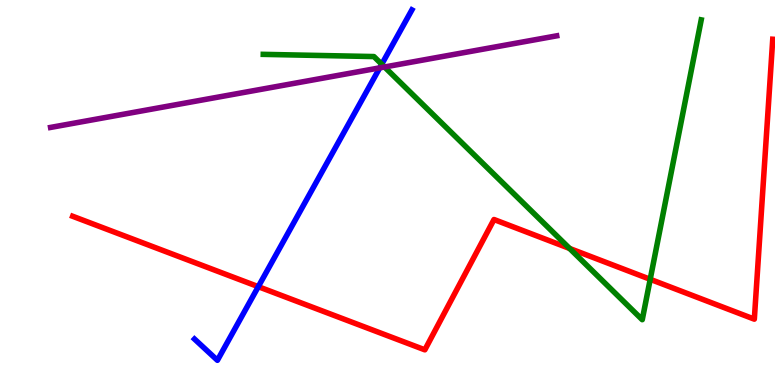[{'lines': ['blue', 'red'], 'intersections': [{'x': 3.33, 'y': 2.55}]}, {'lines': ['green', 'red'], 'intersections': [{'x': 7.35, 'y': 3.55}, {'x': 8.39, 'y': 2.75}]}, {'lines': ['purple', 'red'], 'intersections': []}, {'lines': ['blue', 'green'], 'intersections': [{'x': 4.93, 'y': 8.33}]}, {'lines': ['blue', 'purple'], 'intersections': [{'x': 4.9, 'y': 8.24}]}, {'lines': ['green', 'purple'], 'intersections': [{'x': 4.96, 'y': 8.26}]}]